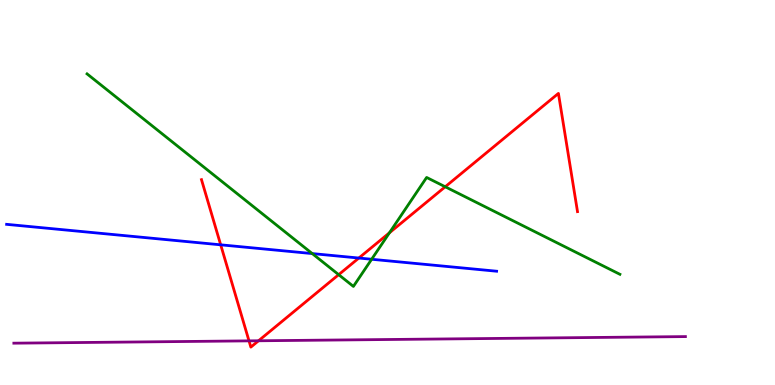[{'lines': ['blue', 'red'], 'intersections': [{'x': 2.85, 'y': 3.64}, {'x': 4.63, 'y': 3.3}]}, {'lines': ['green', 'red'], 'intersections': [{'x': 4.37, 'y': 2.87}, {'x': 5.02, 'y': 3.95}, {'x': 5.74, 'y': 5.15}]}, {'lines': ['purple', 'red'], 'intersections': [{'x': 3.21, 'y': 1.15}, {'x': 3.34, 'y': 1.15}]}, {'lines': ['blue', 'green'], 'intersections': [{'x': 4.03, 'y': 3.41}, {'x': 4.8, 'y': 3.27}]}, {'lines': ['blue', 'purple'], 'intersections': []}, {'lines': ['green', 'purple'], 'intersections': []}]